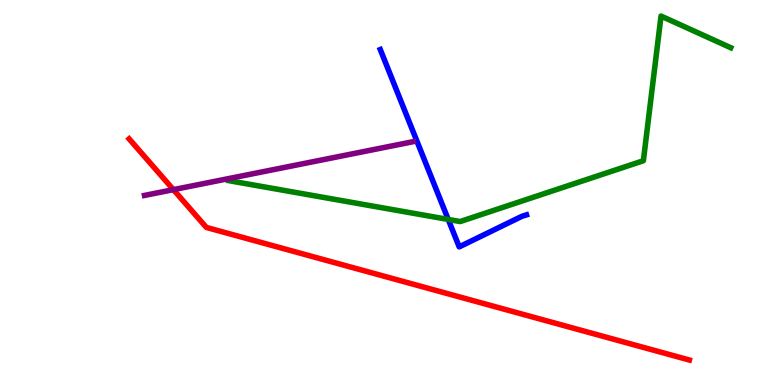[{'lines': ['blue', 'red'], 'intersections': []}, {'lines': ['green', 'red'], 'intersections': []}, {'lines': ['purple', 'red'], 'intersections': [{'x': 2.24, 'y': 5.07}]}, {'lines': ['blue', 'green'], 'intersections': [{'x': 5.78, 'y': 4.3}]}, {'lines': ['blue', 'purple'], 'intersections': []}, {'lines': ['green', 'purple'], 'intersections': []}]